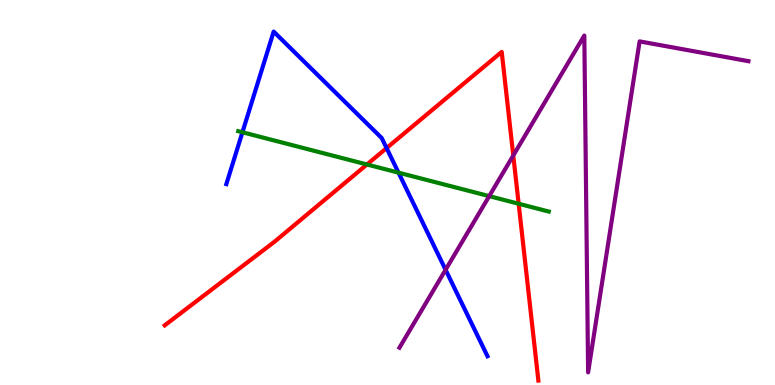[{'lines': ['blue', 'red'], 'intersections': [{'x': 4.99, 'y': 6.15}]}, {'lines': ['green', 'red'], 'intersections': [{'x': 4.73, 'y': 5.73}, {'x': 6.69, 'y': 4.71}]}, {'lines': ['purple', 'red'], 'intersections': [{'x': 6.62, 'y': 5.96}]}, {'lines': ['blue', 'green'], 'intersections': [{'x': 3.13, 'y': 6.56}, {'x': 5.14, 'y': 5.52}]}, {'lines': ['blue', 'purple'], 'intersections': [{'x': 5.75, 'y': 2.99}]}, {'lines': ['green', 'purple'], 'intersections': [{'x': 6.31, 'y': 4.91}]}]